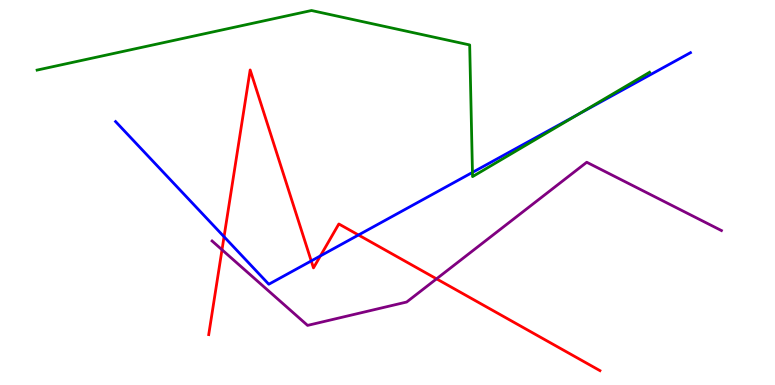[{'lines': ['blue', 'red'], 'intersections': [{'x': 2.89, 'y': 3.85}, {'x': 4.02, 'y': 3.22}, {'x': 4.13, 'y': 3.35}, {'x': 4.63, 'y': 3.9}]}, {'lines': ['green', 'red'], 'intersections': []}, {'lines': ['purple', 'red'], 'intersections': [{'x': 2.86, 'y': 3.51}, {'x': 5.63, 'y': 2.76}]}, {'lines': ['blue', 'green'], 'intersections': [{'x': 6.1, 'y': 5.52}, {'x': 7.46, 'y': 7.03}]}, {'lines': ['blue', 'purple'], 'intersections': []}, {'lines': ['green', 'purple'], 'intersections': []}]